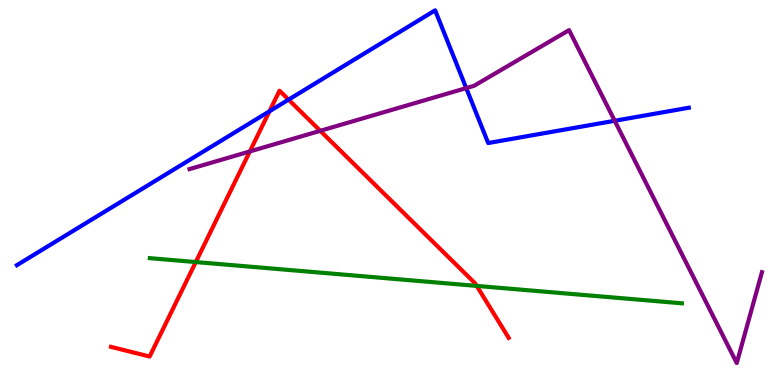[{'lines': ['blue', 'red'], 'intersections': [{'x': 3.48, 'y': 7.11}, {'x': 3.72, 'y': 7.41}]}, {'lines': ['green', 'red'], 'intersections': [{'x': 2.53, 'y': 3.19}, {'x': 6.15, 'y': 2.57}]}, {'lines': ['purple', 'red'], 'intersections': [{'x': 3.22, 'y': 6.07}, {'x': 4.13, 'y': 6.6}]}, {'lines': ['blue', 'green'], 'intersections': []}, {'lines': ['blue', 'purple'], 'intersections': [{'x': 6.02, 'y': 7.71}, {'x': 7.93, 'y': 6.86}]}, {'lines': ['green', 'purple'], 'intersections': []}]